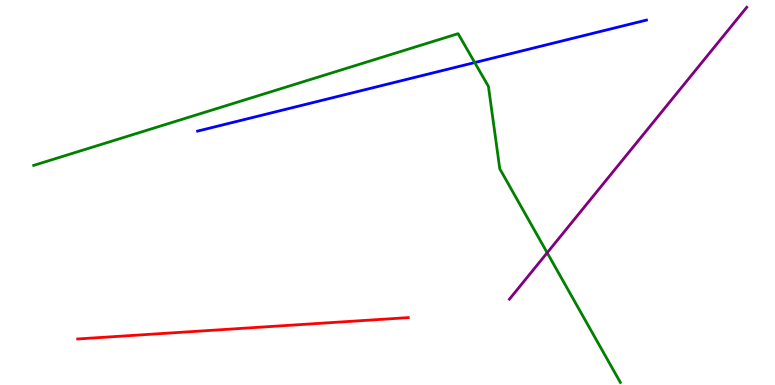[{'lines': ['blue', 'red'], 'intersections': []}, {'lines': ['green', 'red'], 'intersections': []}, {'lines': ['purple', 'red'], 'intersections': []}, {'lines': ['blue', 'green'], 'intersections': [{'x': 6.13, 'y': 8.38}]}, {'lines': ['blue', 'purple'], 'intersections': []}, {'lines': ['green', 'purple'], 'intersections': [{'x': 7.06, 'y': 3.43}]}]